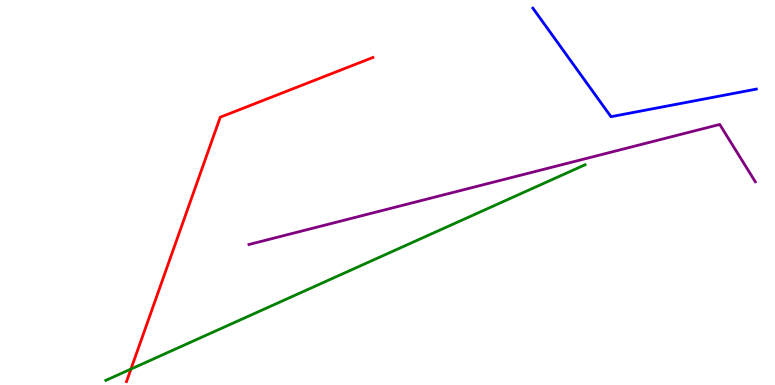[{'lines': ['blue', 'red'], 'intersections': []}, {'lines': ['green', 'red'], 'intersections': [{'x': 1.69, 'y': 0.414}]}, {'lines': ['purple', 'red'], 'intersections': []}, {'lines': ['blue', 'green'], 'intersections': []}, {'lines': ['blue', 'purple'], 'intersections': []}, {'lines': ['green', 'purple'], 'intersections': []}]